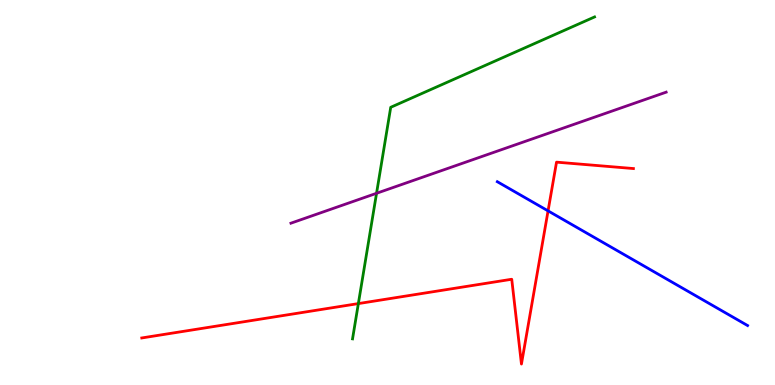[{'lines': ['blue', 'red'], 'intersections': [{'x': 7.07, 'y': 4.52}]}, {'lines': ['green', 'red'], 'intersections': [{'x': 4.62, 'y': 2.11}]}, {'lines': ['purple', 'red'], 'intersections': []}, {'lines': ['blue', 'green'], 'intersections': []}, {'lines': ['blue', 'purple'], 'intersections': []}, {'lines': ['green', 'purple'], 'intersections': [{'x': 4.86, 'y': 4.98}]}]